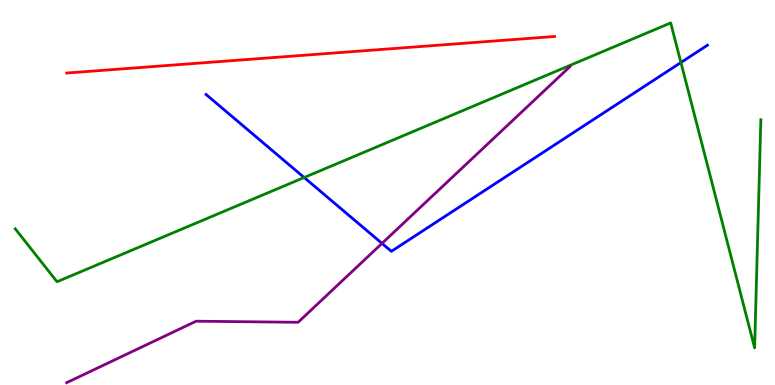[{'lines': ['blue', 'red'], 'intersections': []}, {'lines': ['green', 'red'], 'intersections': []}, {'lines': ['purple', 'red'], 'intersections': []}, {'lines': ['blue', 'green'], 'intersections': [{'x': 3.92, 'y': 5.39}, {'x': 8.79, 'y': 8.38}]}, {'lines': ['blue', 'purple'], 'intersections': [{'x': 4.93, 'y': 3.68}]}, {'lines': ['green', 'purple'], 'intersections': []}]